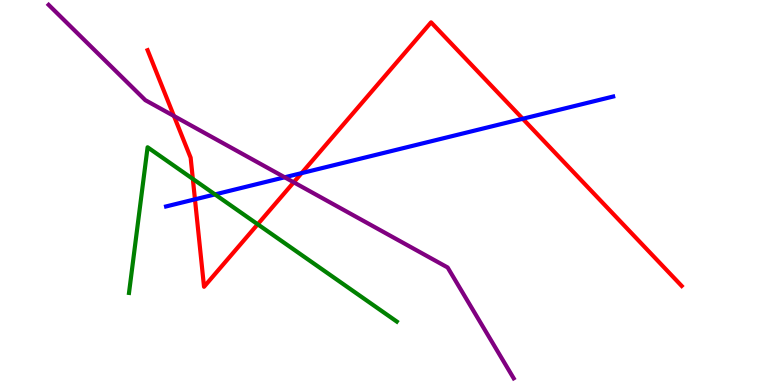[{'lines': ['blue', 'red'], 'intersections': [{'x': 2.52, 'y': 4.82}, {'x': 3.89, 'y': 5.5}, {'x': 6.75, 'y': 6.92}]}, {'lines': ['green', 'red'], 'intersections': [{'x': 2.49, 'y': 5.35}, {'x': 3.33, 'y': 4.17}]}, {'lines': ['purple', 'red'], 'intersections': [{'x': 2.24, 'y': 6.99}, {'x': 3.79, 'y': 5.26}]}, {'lines': ['blue', 'green'], 'intersections': [{'x': 2.77, 'y': 4.95}]}, {'lines': ['blue', 'purple'], 'intersections': [{'x': 3.67, 'y': 5.4}]}, {'lines': ['green', 'purple'], 'intersections': []}]